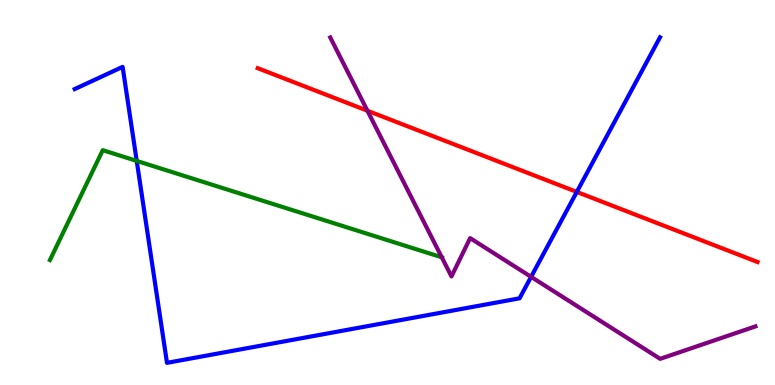[{'lines': ['blue', 'red'], 'intersections': [{'x': 7.44, 'y': 5.01}]}, {'lines': ['green', 'red'], 'intersections': []}, {'lines': ['purple', 'red'], 'intersections': [{'x': 4.74, 'y': 7.12}]}, {'lines': ['blue', 'green'], 'intersections': [{'x': 1.76, 'y': 5.82}]}, {'lines': ['blue', 'purple'], 'intersections': [{'x': 6.85, 'y': 2.81}]}, {'lines': ['green', 'purple'], 'intersections': [{'x': 5.7, 'y': 3.32}]}]